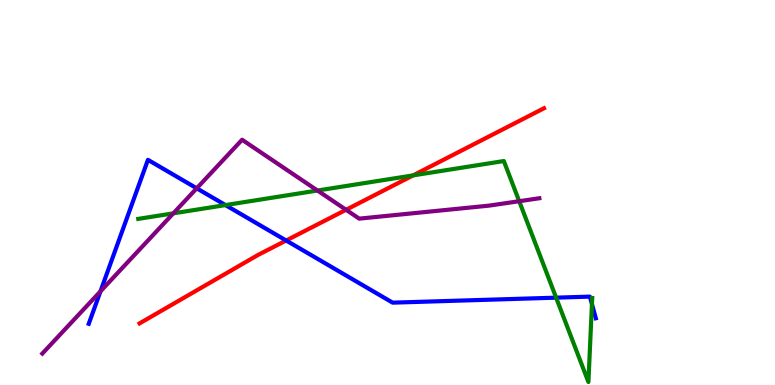[{'lines': ['blue', 'red'], 'intersections': [{'x': 3.69, 'y': 3.75}]}, {'lines': ['green', 'red'], 'intersections': [{'x': 5.33, 'y': 5.44}]}, {'lines': ['purple', 'red'], 'intersections': [{'x': 4.47, 'y': 4.55}]}, {'lines': ['blue', 'green'], 'intersections': [{'x': 2.91, 'y': 4.67}, {'x': 7.18, 'y': 2.27}, {'x': 7.64, 'y': 2.1}]}, {'lines': ['blue', 'purple'], 'intersections': [{'x': 1.3, 'y': 2.43}, {'x': 2.54, 'y': 5.11}]}, {'lines': ['green', 'purple'], 'intersections': [{'x': 2.24, 'y': 4.46}, {'x': 4.1, 'y': 5.05}, {'x': 6.7, 'y': 4.77}]}]